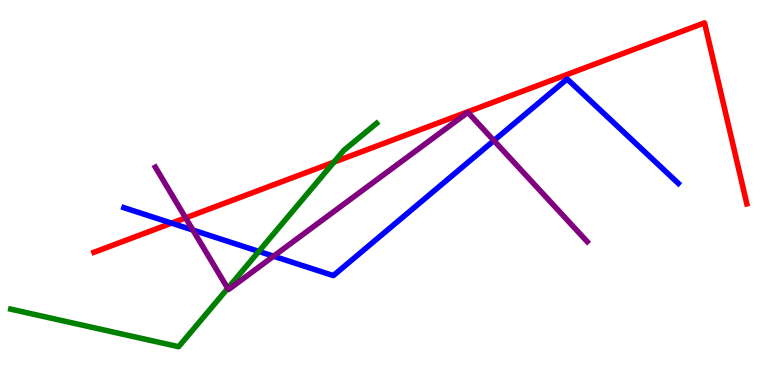[{'lines': ['blue', 'red'], 'intersections': [{'x': 2.21, 'y': 4.2}]}, {'lines': ['green', 'red'], 'intersections': [{'x': 4.31, 'y': 5.79}]}, {'lines': ['purple', 'red'], 'intersections': [{'x': 2.4, 'y': 4.34}]}, {'lines': ['blue', 'green'], 'intersections': [{'x': 3.34, 'y': 3.47}]}, {'lines': ['blue', 'purple'], 'intersections': [{'x': 2.49, 'y': 4.02}, {'x': 3.53, 'y': 3.35}, {'x': 6.37, 'y': 6.35}]}, {'lines': ['green', 'purple'], 'intersections': [{'x': 2.94, 'y': 2.51}]}]